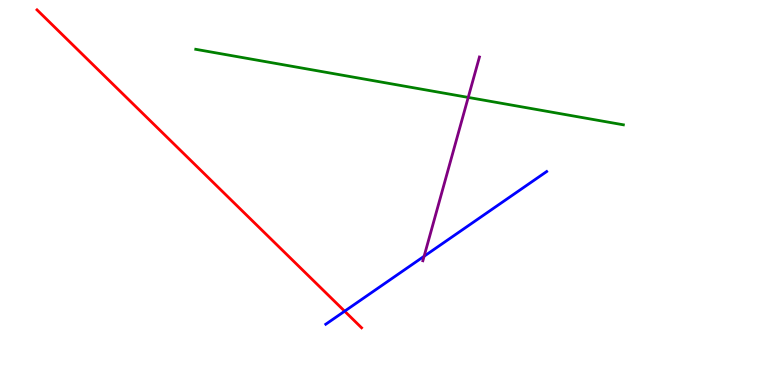[{'lines': ['blue', 'red'], 'intersections': [{'x': 4.45, 'y': 1.92}]}, {'lines': ['green', 'red'], 'intersections': []}, {'lines': ['purple', 'red'], 'intersections': []}, {'lines': ['blue', 'green'], 'intersections': []}, {'lines': ['blue', 'purple'], 'intersections': [{'x': 5.47, 'y': 3.34}]}, {'lines': ['green', 'purple'], 'intersections': [{'x': 6.04, 'y': 7.47}]}]